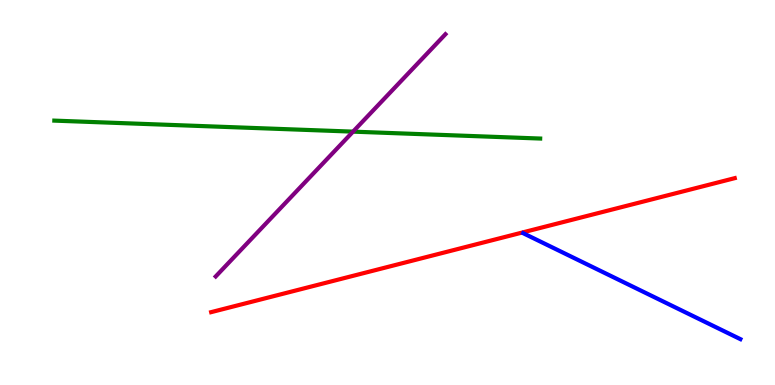[{'lines': ['blue', 'red'], 'intersections': []}, {'lines': ['green', 'red'], 'intersections': []}, {'lines': ['purple', 'red'], 'intersections': []}, {'lines': ['blue', 'green'], 'intersections': []}, {'lines': ['blue', 'purple'], 'intersections': []}, {'lines': ['green', 'purple'], 'intersections': [{'x': 4.56, 'y': 6.58}]}]